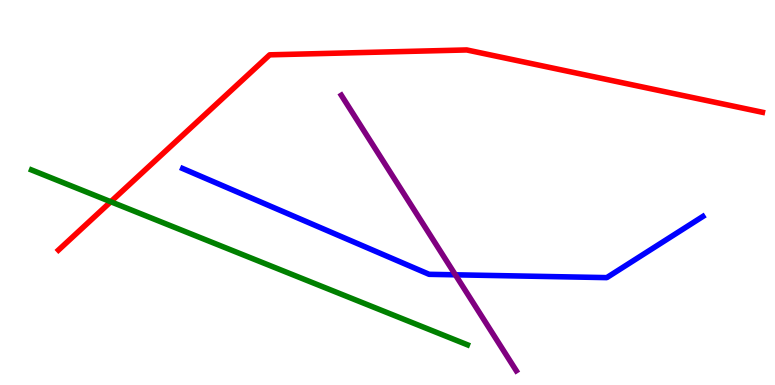[{'lines': ['blue', 'red'], 'intersections': []}, {'lines': ['green', 'red'], 'intersections': [{'x': 1.43, 'y': 4.76}]}, {'lines': ['purple', 'red'], 'intersections': []}, {'lines': ['blue', 'green'], 'intersections': []}, {'lines': ['blue', 'purple'], 'intersections': [{'x': 5.88, 'y': 2.86}]}, {'lines': ['green', 'purple'], 'intersections': []}]